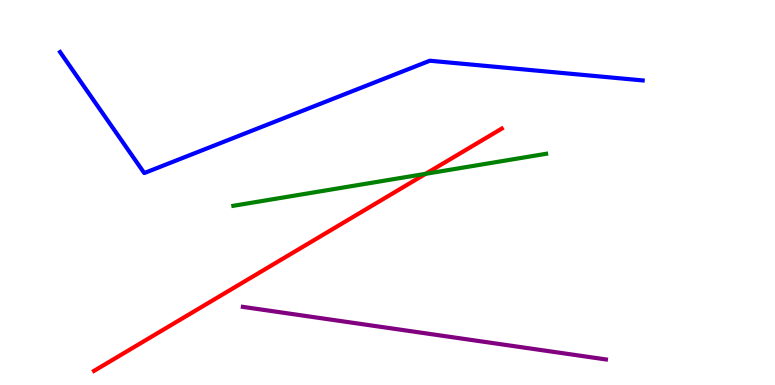[{'lines': ['blue', 'red'], 'intersections': []}, {'lines': ['green', 'red'], 'intersections': [{'x': 5.49, 'y': 5.49}]}, {'lines': ['purple', 'red'], 'intersections': []}, {'lines': ['blue', 'green'], 'intersections': []}, {'lines': ['blue', 'purple'], 'intersections': []}, {'lines': ['green', 'purple'], 'intersections': []}]